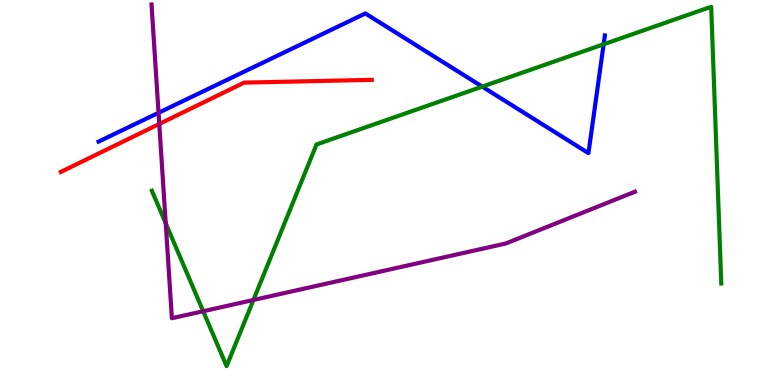[{'lines': ['blue', 'red'], 'intersections': []}, {'lines': ['green', 'red'], 'intersections': []}, {'lines': ['purple', 'red'], 'intersections': [{'x': 2.06, 'y': 6.78}]}, {'lines': ['blue', 'green'], 'intersections': [{'x': 6.22, 'y': 7.75}, {'x': 7.79, 'y': 8.85}]}, {'lines': ['blue', 'purple'], 'intersections': [{'x': 2.05, 'y': 7.07}]}, {'lines': ['green', 'purple'], 'intersections': [{'x': 2.14, 'y': 4.2}, {'x': 2.62, 'y': 1.92}, {'x': 3.27, 'y': 2.21}]}]